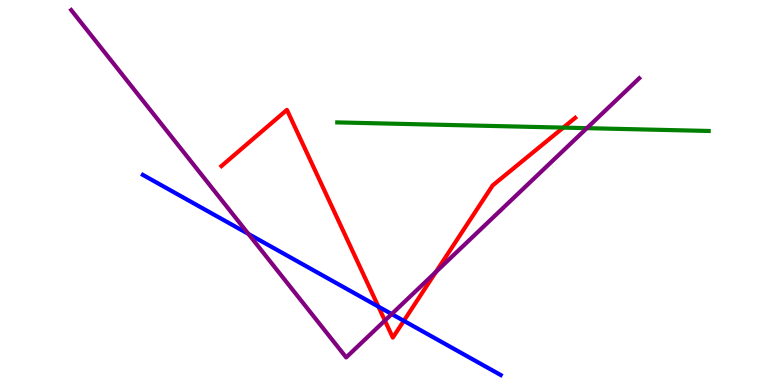[{'lines': ['blue', 'red'], 'intersections': [{'x': 4.88, 'y': 2.04}, {'x': 5.21, 'y': 1.67}]}, {'lines': ['green', 'red'], 'intersections': [{'x': 7.27, 'y': 6.69}]}, {'lines': ['purple', 'red'], 'intersections': [{'x': 4.97, 'y': 1.67}, {'x': 5.62, 'y': 2.94}]}, {'lines': ['blue', 'green'], 'intersections': []}, {'lines': ['blue', 'purple'], 'intersections': [{'x': 3.21, 'y': 3.92}, {'x': 5.05, 'y': 1.84}]}, {'lines': ['green', 'purple'], 'intersections': [{'x': 7.57, 'y': 6.67}]}]